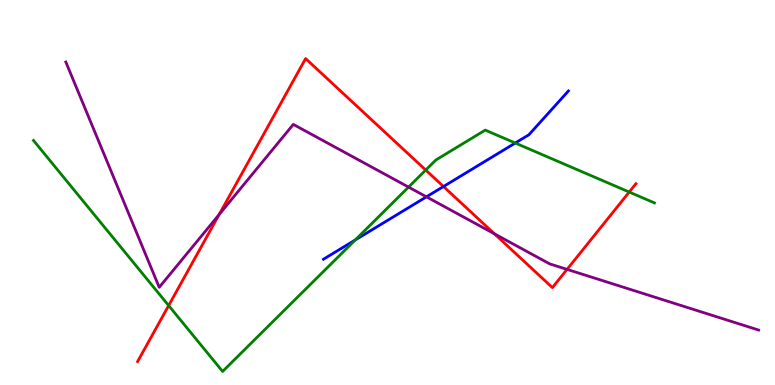[{'lines': ['blue', 'red'], 'intersections': [{'x': 5.72, 'y': 5.16}]}, {'lines': ['green', 'red'], 'intersections': [{'x': 2.18, 'y': 2.06}, {'x': 5.49, 'y': 5.58}, {'x': 8.12, 'y': 5.01}]}, {'lines': ['purple', 'red'], 'intersections': [{'x': 2.83, 'y': 4.43}, {'x': 6.38, 'y': 3.93}, {'x': 7.32, 'y': 3.0}]}, {'lines': ['blue', 'green'], 'intersections': [{'x': 4.58, 'y': 3.77}, {'x': 6.65, 'y': 6.29}]}, {'lines': ['blue', 'purple'], 'intersections': [{'x': 5.5, 'y': 4.89}]}, {'lines': ['green', 'purple'], 'intersections': [{'x': 5.27, 'y': 5.14}]}]